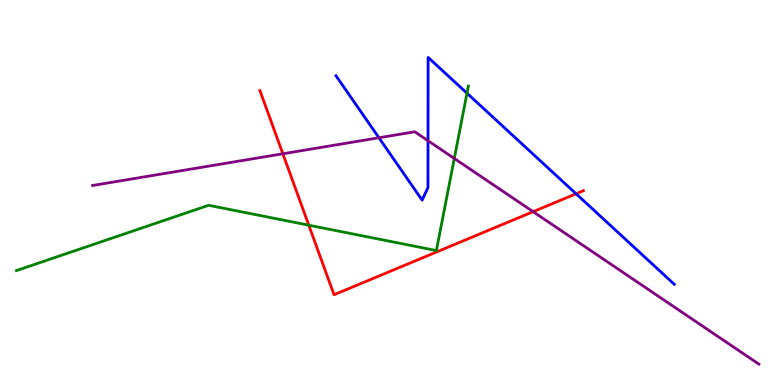[{'lines': ['blue', 'red'], 'intersections': [{'x': 7.43, 'y': 4.97}]}, {'lines': ['green', 'red'], 'intersections': [{'x': 3.98, 'y': 4.15}]}, {'lines': ['purple', 'red'], 'intersections': [{'x': 3.65, 'y': 6.01}, {'x': 6.88, 'y': 4.5}]}, {'lines': ['blue', 'green'], 'intersections': [{'x': 6.03, 'y': 7.58}]}, {'lines': ['blue', 'purple'], 'intersections': [{'x': 4.89, 'y': 6.42}, {'x': 5.52, 'y': 6.35}]}, {'lines': ['green', 'purple'], 'intersections': [{'x': 5.86, 'y': 5.88}]}]